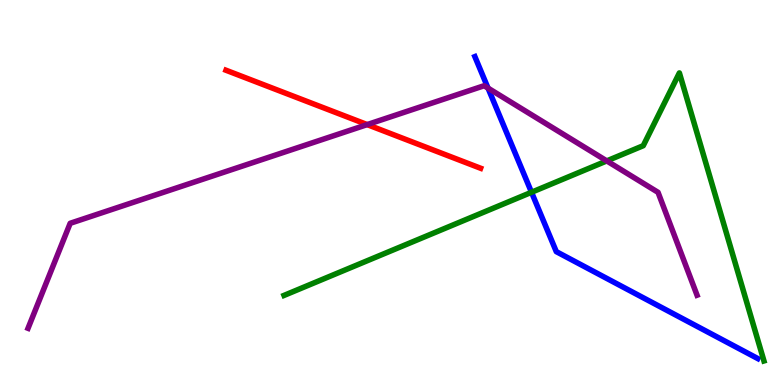[{'lines': ['blue', 'red'], 'intersections': []}, {'lines': ['green', 'red'], 'intersections': []}, {'lines': ['purple', 'red'], 'intersections': [{'x': 4.74, 'y': 6.76}]}, {'lines': ['blue', 'green'], 'intersections': [{'x': 6.86, 'y': 5.01}]}, {'lines': ['blue', 'purple'], 'intersections': [{'x': 6.3, 'y': 7.71}]}, {'lines': ['green', 'purple'], 'intersections': [{'x': 7.83, 'y': 5.82}]}]